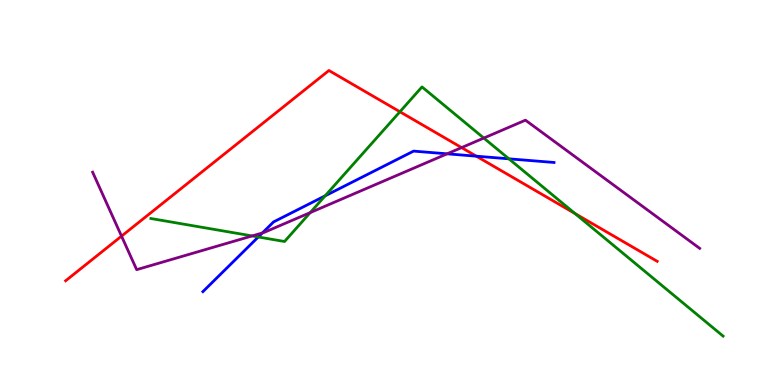[{'lines': ['blue', 'red'], 'intersections': [{'x': 6.15, 'y': 5.94}]}, {'lines': ['green', 'red'], 'intersections': [{'x': 5.16, 'y': 7.1}, {'x': 7.42, 'y': 4.45}]}, {'lines': ['purple', 'red'], 'intersections': [{'x': 1.57, 'y': 3.87}, {'x': 5.96, 'y': 6.17}]}, {'lines': ['blue', 'green'], 'intersections': [{'x': 3.33, 'y': 3.84}, {'x': 4.2, 'y': 4.91}, {'x': 6.57, 'y': 5.87}]}, {'lines': ['blue', 'purple'], 'intersections': [{'x': 3.39, 'y': 3.95}, {'x': 5.77, 'y': 6.0}]}, {'lines': ['green', 'purple'], 'intersections': [{'x': 3.25, 'y': 3.87}, {'x': 4.0, 'y': 4.48}, {'x': 6.24, 'y': 6.41}]}]